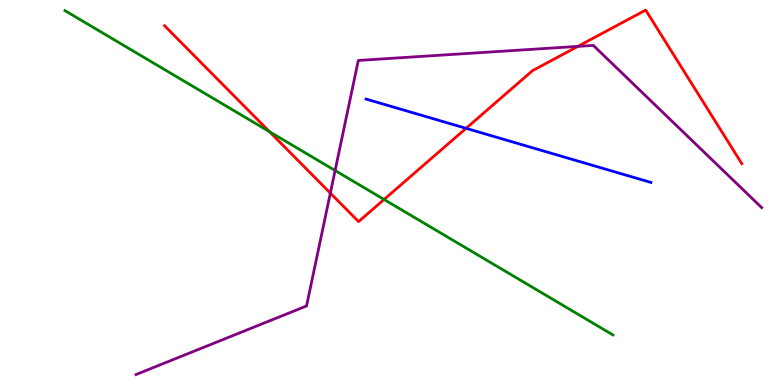[{'lines': ['blue', 'red'], 'intersections': [{'x': 6.01, 'y': 6.67}]}, {'lines': ['green', 'red'], 'intersections': [{'x': 3.48, 'y': 6.58}, {'x': 4.96, 'y': 4.82}]}, {'lines': ['purple', 'red'], 'intersections': [{'x': 4.26, 'y': 4.98}, {'x': 7.46, 'y': 8.8}]}, {'lines': ['blue', 'green'], 'intersections': []}, {'lines': ['blue', 'purple'], 'intersections': []}, {'lines': ['green', 'purple'], 'intersections': [{'x': 4.32, 'y': 5.57}]}]